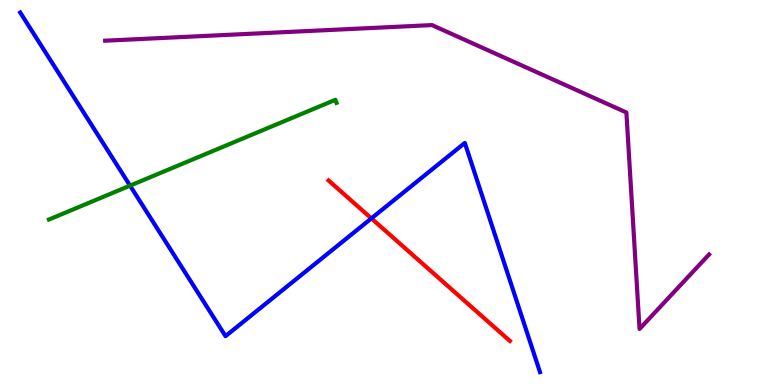[{'lines': ['blue', 'red'], 'intersections': [{'x': 4.79, 'y': 4.33}]}, {'lines': ['green', 'red'], 'intersections': []}, {'lines': ['purple', 'red'], 'intersections': []}, {'lines': ['blue', 'green'], 'intersections': [{'x': 1.68, 'y': 5.18}]}, {'lines': ['blue', 'purple'], 'intersections': []}, {'lines': ['green', 'purple'], 'intersections': []}]